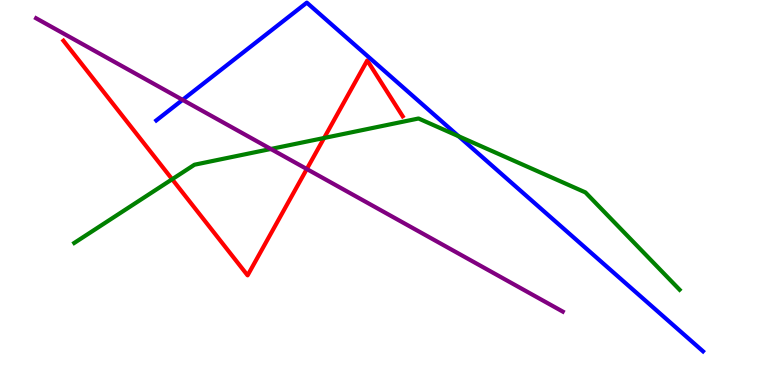[{'lines': ['blue', 'red'], 'intersections': []}, {'lines': ['green', 'red'], 'intersections': [{'x': 2.22, 'y': 5.34}, {'x': 4.18, 'y': 6.42}]}, {'lines': ['purple', 'red'], 'intersections': [{'x': 3.96, 'y': 5.61}]}, {'lines': ['blue', 'green'], 'intersections': [{'x': 5.92, 'y': 6.46}]}, {'lines': ['blue', 'purple'], 'intersections': [{'x': 2.36, 'y': 7.41}]}, {'lines': ['green', 'purple'], 'intersections': [{'x': 3.49, 'y': 6.13}]}]